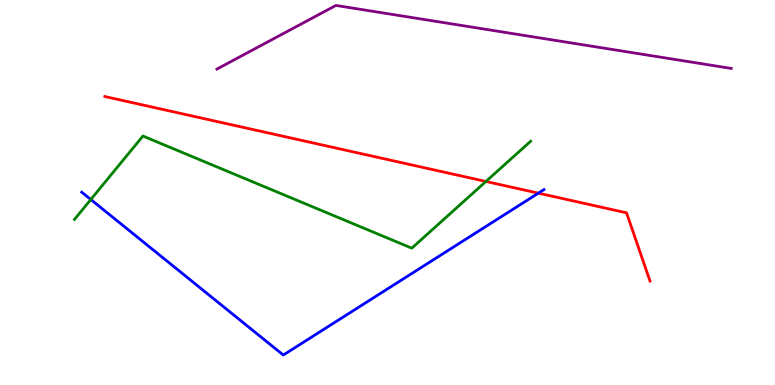[{'lines': ['blue', 'red'], 'intersections': [{'x': 6.95, 'y': 4.98}]}, {'lines': ['green', 'red'], 'intersections': [{'x': 6.27, 'y': 5.29}]}, {'lines': ['purple', 'red'], 'intersections': []}, {'lines': ['blue', 'green'], 'intersections': [{'x': 1.17, 'y': 4.82}]}, {'lines': ['blue', 'purple'], 'intersections': []}, {'lines': ['green', 'purple'], 'intersections': []}]